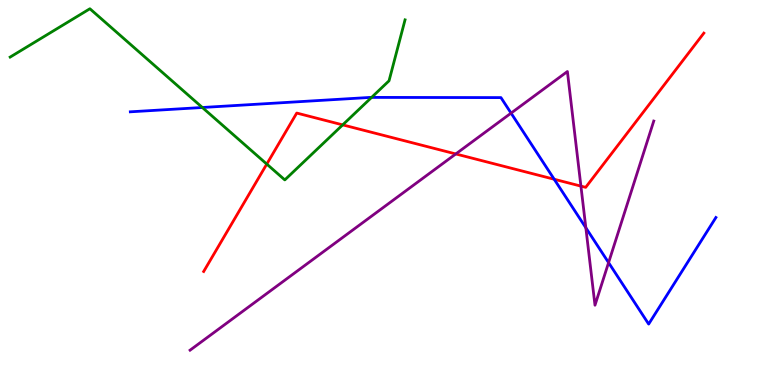[{'lines': ['blue', 'red'], 'intersections': [{'x': 7.15, 'y': 5.34}]}, {'lines': ['green', 'red'], 'intersections': [{'x': 3.44, 'y': 5.74}, {'x': 4.42, 'y': 6.76}]}, {'lines': ['purple', 'red'], 'intersections': [{'x': 5.88, 'y': 6.0}, {'x': 7.5, 'y': 5.17}]}, {'lines': ['blue', 'green'], 'intersections': [{'x': 2.61, 'y': 7.21}, {'x': 4.79, 'y': 7.47}]}, {'lines': ['blue', 'purple'], 'intersections': [{'x': 6.59, 'y': 7.06}, {'x': 7.56, 'y': 4.08}, {'x': 7.85, 'y': 3.18}]}, {'lines': ['green', 'purple'], 'intersections': []}]